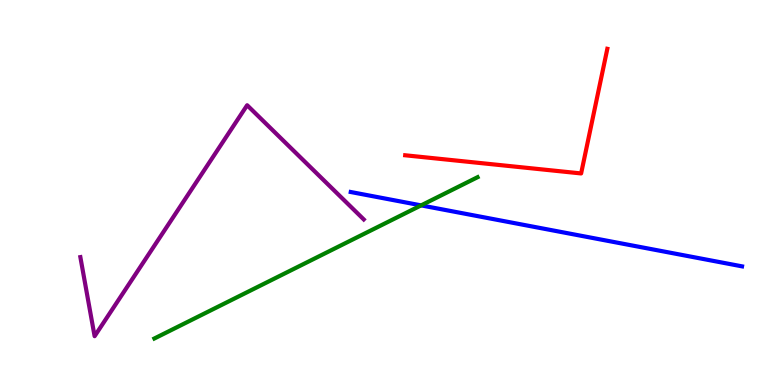[{'lines': ['blue', 'red'], 'intersections': []}, {'lines': ['green', 'red'], 'intersections': []}, {'lines': ['purple', 'red'], 'intersections': []}, {'lines': ['blue', 'green'], 'intersections': [{'x': 5.43, 'y': 4.67}]}, {'lines': ['blue', 'purple'], 'intersections': []}, {'lines': ['green', 'purple'], 'intersections': []}]